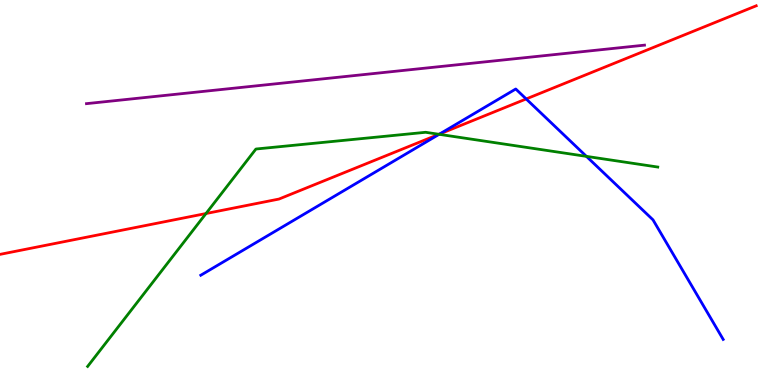[{'lines': ['blue', 'red'], 'intersections': [{'x': 5.67, 'y': 6.52}, {'x': 6.79, 'y': 7.43}]}, {'lines': ['green', 'red'], 'intersections': [{'x': 2.66, 'y': 4.45}, {'x': 5.66, 'y': 6.51}]}, {'lines': ['purple', 'red'], 'intersections': []}, {'lines': ['blue', 'green'], 'intersections': [{'x': 5.67, 'y': 6.51}, {'x': 7.57, 'y': 5.94}]}, {'lines': ['blue', 'purple'], 'intersections': []}, {'lines': ['green', 'purple'], 'intersections': []}]